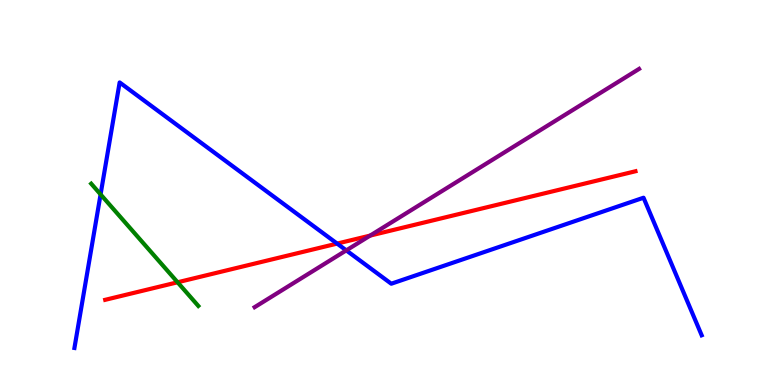[{'lines': ['blue', 'red'], 'intersections': [{'x': 4.35, 'y': 3.67}]}, {'lines': ['green', 'red'], 'intersections': [{'x': 2.29, 'y': 2.67}]}, {'lines': ['purple', 'red'], 'intersections': [{'x': 4.78, 'y': 3.88}]}, {'lines': ['blue', 'green'], 'intersections': [{'x': 1.3, 'y': 4.95}]}, {'lines': ['blue', 'purple'], 'intersections': [{'x': 4.47, 'y': 3.5}]}, {'lines': ['green', 'purple'], 'intersections': []}]